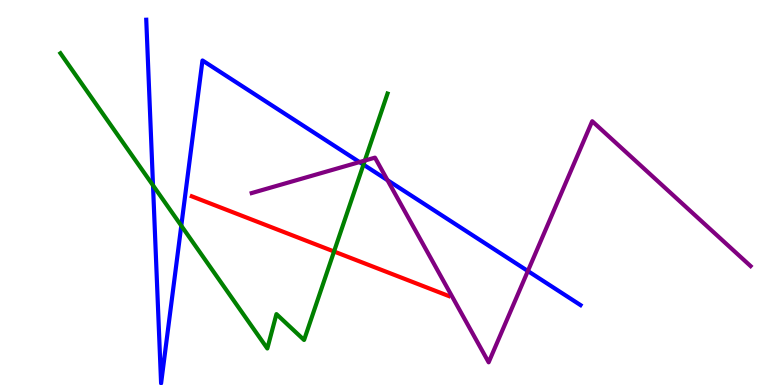[{'lines': ['blue', 'red'], 'intersections': []}, {'lines': ['green', 'red'], 'intersections': [{'x': 4.31, 'y': 3.47}]}, {'lines': ['purple', 'red'], 'intersections': []}, {'lines': ['blue', 'green'], 'intersections': [{'x': 1.97, 'y': 5.19}, {'x': 2.34, 'y': 4.14}, {'x': 4.69, 'y': 5.72}]}, {'lines': ['blue', 'purple'], 'intersections': [{'x': 4.64, 'y': 5.79}, {'x': 5.0, 'y': 5.32}, {'x': 6.81, 'y': 2.96}]}, {'lines': ['green', 'purple'], 'intersections': [{'x': 4.71, 'y': 5.83}]}]